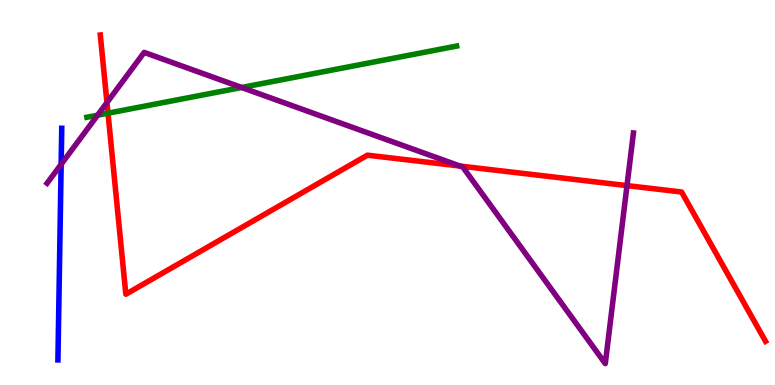[{'lines': ['blue', 'red'], 'intersections': []}, {'lines': ['green', 'red'], 'intersections': [{'x': 1.39, 'y': 7.06}]}, {'lines': ['purple', 'red'], 'intersections': [{'x': 1.38, 'y': 7.34}, {'x': 5.94, 'y': 5.69}, {'x': 8.09, 'y': 5.18}]}, {'lines': ['blue', 'green'], 'intersections': []}, {'lines': ['blue', 'purple'], 'intersections': [{'x': 0.789, 'y': 5.73}]}, {'lines': ['green', 'purple'], 'intersections': [{'x': 1.26, 'y': 7.01}, {'x': 3.12, 'y': 7.73}]}]